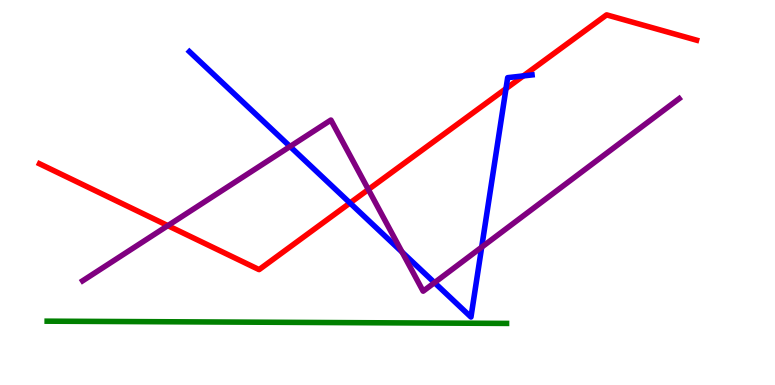[{'lines': ['blue', 'red'], 'intersections': [{'x': 4.52, 'y': 4.73}, {'x': 6.53, 'y': 7.7}, {'x': 6.75, 'y': 8.03}]}, {'lines': ['green', 'red'], 'intersections': []}, {'lines': ['purple', 'red'], 'intersections': [{'x': 2.17, 'y': 4.14}, {'x': 4.75, 'y': 5.08}]}, {'lines': ['blue', 'green'], 'intersections': []}, {'lines': ['blue', 'purple'], 'intersections': [{'x': 3.74, 'y': 6.19}, {'x': 5.19, 'y': 3.45}, {'x': 5.61, 'y': 2.66}, {'x': 6.22, 'y': 3.58}]}, {'lines': ['green', 'purple'], 'intersections': []}]